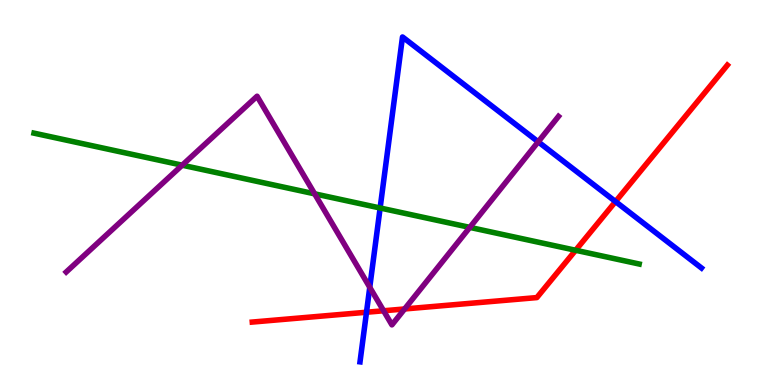[{'lines': ['blue', 'red'], 'intersections': [{'x': 4.73, 'y': 1.89}, {'x': 7.94, 'y': 4.76}]}, {'lines': ['green', 'red'], 'intersections': [{'x': 7.43, 'y': 3.5}]}, {'lines': ['purple', 'red'], 'intersections': [{'x': 4.95, 'y': 1.93}, {'x': 5.22, 'y': 1.98}]}, {'lines': ['blue', 'green'], 'intersections': [{'x': 4.9, 'y': 4.6}]}, {'lines': ['blue', 'purple'], 'intersections': [{'x': 4.77, 'y': 2.54}, {'x': 6.94, 'y': 6.32}]}, {'lines': ['green', 'purple'], 'intersections': [{'x': 2.35, 'y': 5.71}, {'x': 4.06, 'y': 4.97}, {'x': 6.06, 'y': 4.09}]}]